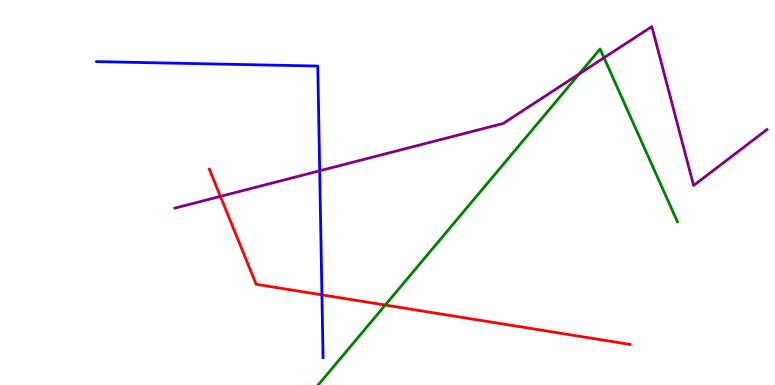[{'lines': ['blue', 'red'], 'intersections': [{'x': 4.15, 'y': 2.34}]}, {'lines': ['green', 'red'], 'intersections': [{'x': 4.97, 'y': 2.08}]}, {'lines': ['purple', 'red'], 'intersections': [{'x': 2.84, 'y': 4.9}]}, {'lines': ['blue', 'green'], 'intersections': []}, {'lines': ['blue', 'purple'], 'intersections': [{'x': 4.12, 'y': 5.56}]}, {'lines': ['green', 'purple'], 'intersections': [{'x': 7.47, 'y': 8.08}, {'x': 7.79, 'y': 8.5}]}]